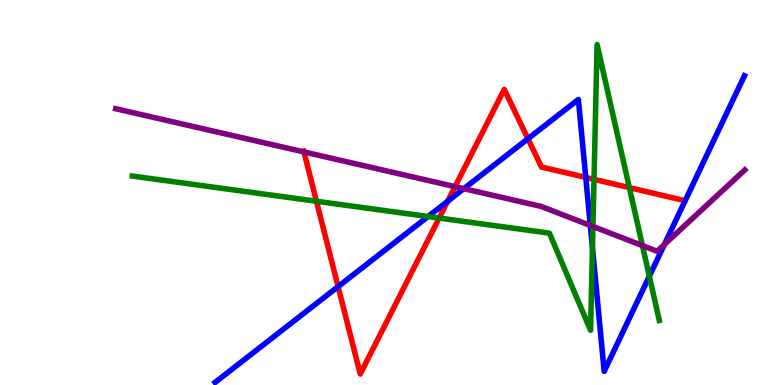[{'lines': ['blue', 'red'], 'intersections': [{'x': 4.36, 'y': 2.56}, {'x': 5.78, 'y': 4.77}, {'x': 6.81, 'y': 6.4}, {'x': 7.56, 'y': 5.39}]}, {'lines': ['green', 'red'], 'intersections': [{'x': 4.08, 'y': 4.77}, {'x': 5.67, 'y': 4.34}, {'x': 7.66, 'y': 5.34}, {'x': 8.12, 'y': 5.13}]}, {'lines': ['purple', 'red'], 'intersections': [{'x': 3.92, 'y': 6.05}, {'x': 5.87, 'y': 5.15}]}, {'lines': ['blue', 'green'], 'intersections': [{'x': 5.52, 'y': 4.38}, {'x': 7.64, 'y': 3.56}, {'x': 8.38, 'y': 2.83}]}, {'lines': ['blue', 'purple'], 'intersections': [{'x': 5.99, 'y': 5.1}, {'x': 7.62, 'y': 4.14}, {'x': 8.57, 'y': 3.65}]}, {'lines': ['green', 'purple'], 'intersections': [{'x': 7.65, 'y': 4.12}, {'x': 8.29, 'y': 3.62}]}]